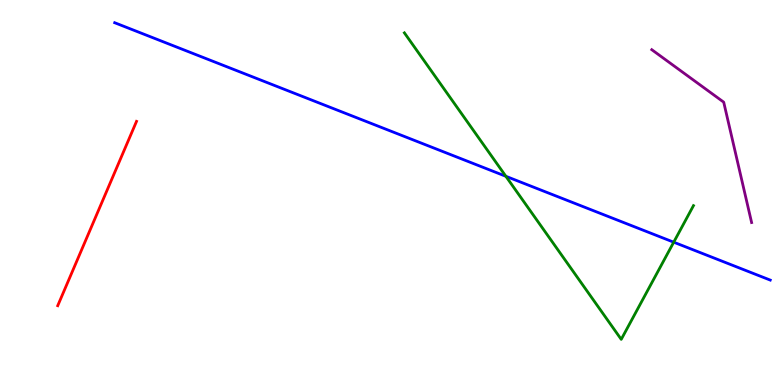[{'lines': ['blue', 'red'], 'intersections': []}, {'lines': ['green', 'red'], 'intersections': []}, {'lines': ['purple', 'red'], 'intersections': []}, {'lines': ['blue', 'green'], 'intersections': [{'x': 6.53, 'y': 5.42}, {'x': 8.69, 'y': 3.71}]}, {'lines': ['blue', 'purple'], 'intersections': []}, {'lines': ['green', 'purple'], 'intersections': []}]